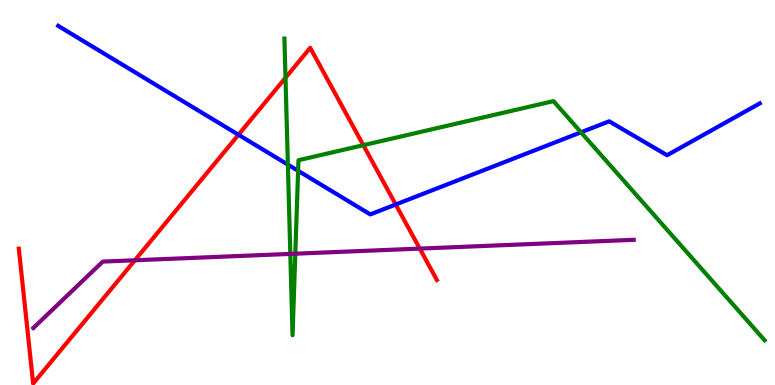[{'lines': ['blue', 'red'], 'intersections': [{'x': 3.08, 'y': 6.5}, {'x': 5.11, 'y': 4.69}]}, {'lines': ['green', 'red'], 'intersections': [{'x': 3.68, 'y': 7.98}, {'x': 4.69, 'y': 6.23}]}, {'lines': ['purple', 'red'], 'intersections': [{'x': 1.74, 'y': 3.24}, {'x': 5.42, 'y': 3.54}]}, {'lines': ['blue', 'green'], 'intersections': [{'x': 3.71, 'y': 5.72}, {'x': 3.85, 'y': 5.56}, {'x': 7.5, 'y': 6.56}]}, {'lines': ['blue', 'purple'], 'intersections': []}, {'lines': ['green', 'purple'], 'intersections': [{'x': 3.75, 'y': 3.41}, {'x': 3.81, 'y': 3.41}]}]